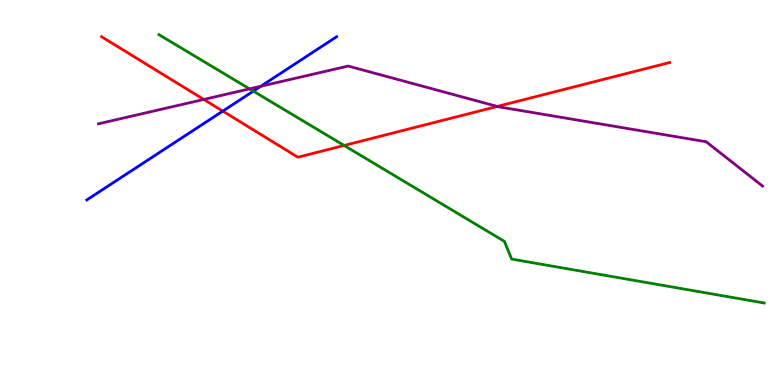[{'lines': ['blue', 'red'], 'intersections': [{'x': 2.87, 'y': 7.11}]}, {'lines': ['green', 'red'], 'intersections': [{'x': 4.44, 'y': 6.22}]}, {'lines': ['purple', 'red'], 'intersections': [{'x': 2.63, 'y': 7.42}, {'x': 6.42, 'y': 7.24}]}, {'lines': ['blue', 'green'], 'intersections': [{'x': 3.27, 'y': 7.63}]}, {'lines': ['blue', 'purple'], 'intersections': [{'x': 3.37, 'y': 7.76}]}, {'lines': ['green', 'purple'], 'intersections': [{'x': 3.22, 'y': 7.69}]}]